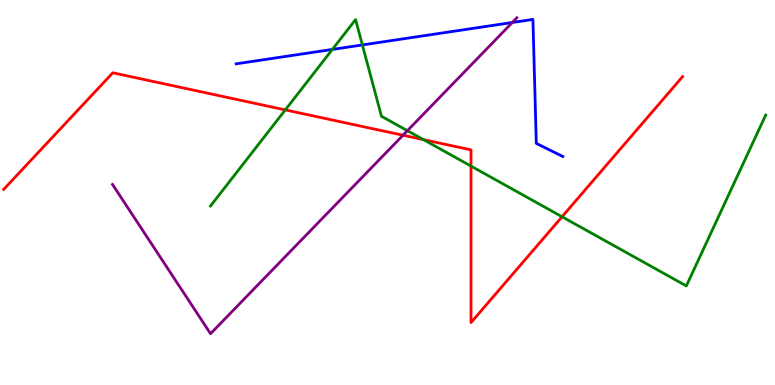[{'lines': ['blue', 'red'], 'intersections': []}, {'lines': ['green', 'red'], 'intersections': [{'x': 3.68, 'y': 7.15}, {'x': 5.46, 'y': 6.37}, {'x': 6.08, 'y': 5.69}, {'x': 7.25, 'y': 4.37}]}, {'lines': ['purple', 'red'], 'intersections': [{'x': 5.2, 'y': 6.49}]}, {'lines': ['blue', 'green'], 'intersections': [{'x': 4.29, 'y': 8.72}, {'x': 4.68, 'y': 8.83}]}, {'lines': ['blue', 'purple'], 'intersections': [{'x': 6.61, 'y': 9.42}]}, {'lines': ['green', 'purple'], 'intersections': [{'x': 5.26, 'y': 6.61}]}]